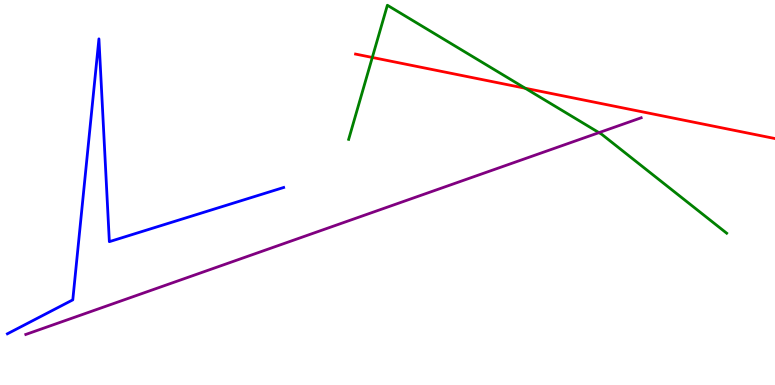[{'lines': ['blue', 'red'], 'intersections': []}, {'lines': ['green', 'red'], 'intersections': [{'x': 4.8, 'y': 8.51}, {'x': 6.78, 'y': 7.71}]}, {'lines': ['purple', 'red'], 'intersections': []}, {'lines': ['blue', 'green'], 'intersections': []}, {'lines': ['blue', 'purple'], 'intersections': []}, {'lines': ['green', 'purple'], 'intersections': [{'x': 7.73, 'y': 6.55}]}]